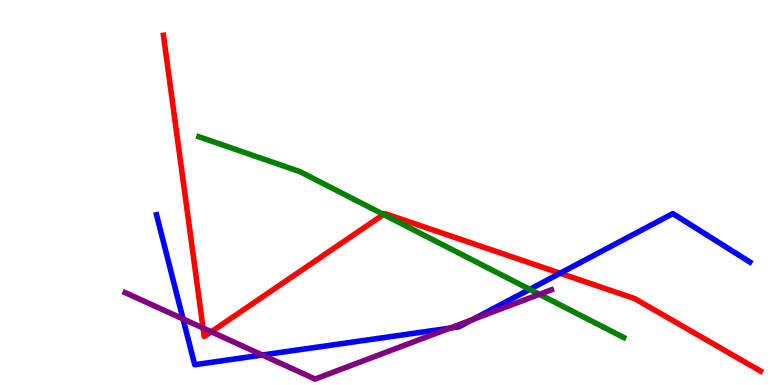[{'lines': ['blue', 'red'], 'intersections': [{'x': 7.23, 'y': 2.9}]}, {'lines': ['green', 'red'], 'intersections': [{'x': 4.95, 'y': 4.43}]}, {'lines': ['purple', 'red'], 'intersections': [{'x': 2.62, 'y': 1.48}, {'x': 2.73, 'y': 1.38}]}, {'lines': ['blue', 'green'], 'intersections': [{'x': 6.84, 'y': 2.48}]}, {'lines': ['blue', 'purple'], 'intersections': [{'x': 2.36, 'y': 1.72}, {'x': 3.38, 'y': 0.779}, {'x': 5.81, 'y': 1.48}, {'x': 6.1, 'y': 1.7}]}, {'lines': ['green', 'purple'], 'intersections': [{'x': 6.96, 'y': 2.36}]}]